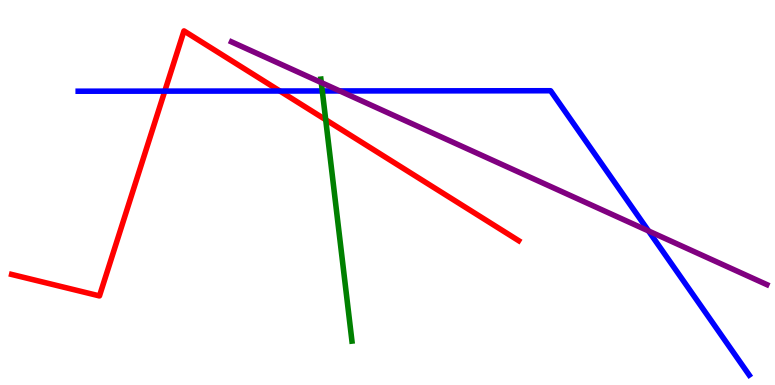[{'lines': ['blue', 'red'], 'intersections': [{'x': 2.13, 'y': 7.63}, {'x': 3.61, 'y': 7.64}]}, {'lines': ['green', 'red'], 'intersections': [{'x': 4.2, 'y': 6.89}]}, {'lines': ['purple', 'red'], 'intersections': []}, {'lines': ['blue', 'green'], 'intersections': [{'x': 4.16, 'y': 7.64}]}, {'lines': ['blue', 'purple'], 'intersections': [{'x': 4.38, 'y': 7.64}, {'x': 8.37, 'y': 4.0}]}, {'lines': ['green', 'purple'], 'intersections': [{'x': 4.15, 'y': 7.86}]}]